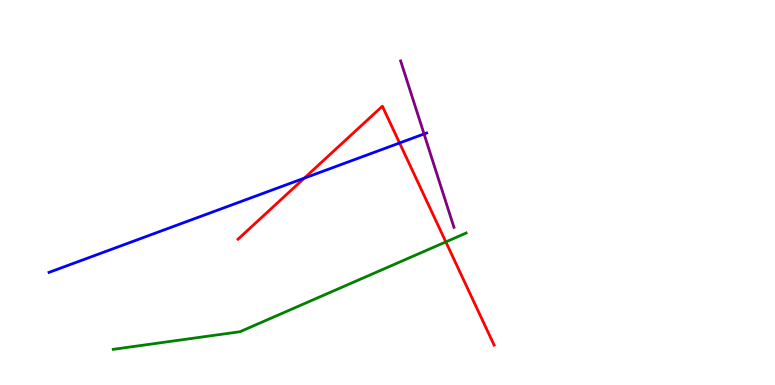[{'lines': ['blue', 'red'], 'intersections': [{'x': 3.93, 'y': 5.37}, {'x': 5.16, 'y': 6.29}]}, {'lines': ['green', 'red'], 'intersections': [{'x': 5.75, 'y': 3.72}]}, {'lines': ['purple', 'red'], 'intersections': []}, {'lines': ['blue', 'green'], 'intersections': []}, {'lines': ['blue', 'purple'], 'intersections': [{'x': 5.47, 'y': 6.52}]}, {'lines': ['green', 'purple'], 'intersections': []}]